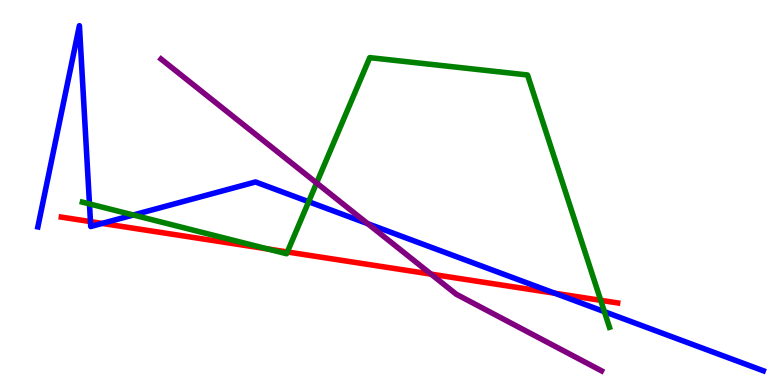[{'lines': ['blue', 'red'], 'intersections': [{'x': 1.17, 'y': 4.24}, {'x': 1.32, 'y': 4.2}, {'x': 7.16, 'y': 2.38}]}, {'lines': ['green', 'red'], 'intersections': [{'x': 3.45, 'y': 3.54}, {'x': 3.71, 'y': 3.46}, {'x': 7.75, 'y': 2.2}]}, {'lines': ['purple', 'red'], 'intersections': [{'x': 5.56, 'y': 2.88}]}, {'lines': ['blue', 'green'], 'intersections': [{'x': 1.15, 'y': 4.7}, {'x': 1.72, 'y': 4.42}, {'x': 3.98, 'y': 4.76}, {'x': 7.8, 'y': 1.9}]}, {'lines': ['blue', 'purple'], 'intersections': [{'x': 4.74, 'y': 4.19}]}, {'lines': ['green', 'purple'], 'intersections': [{'x': 4.09, 'y': 5.25}]}]